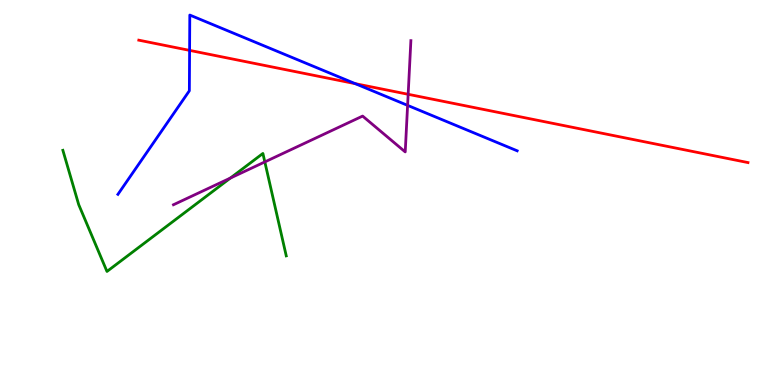[{'lines': ['blue', 'red'], 'intersections': [{'x': 2.45, 'y': 8.69}, {'x': 4.58, 'y': 7.83}]}, {'lines': ['green', 'red'], 'intersections': []}, {'lines': ['purple', 'red'], 'intersections': [{'x': 5.27, 'y': 7.55}]}, {'lines': ['blue', 'green'], 'intersections': []}, {'lines': ['blue', 'purple'], 'intersections': [{'x': 5.26, 'y': 7.26}]}, {'lines': ['green', 'purple'], 'intersections': [{'x': 2.97, 'y': 5.37}, {'x': 3.42, 'y': 5.79}]}]